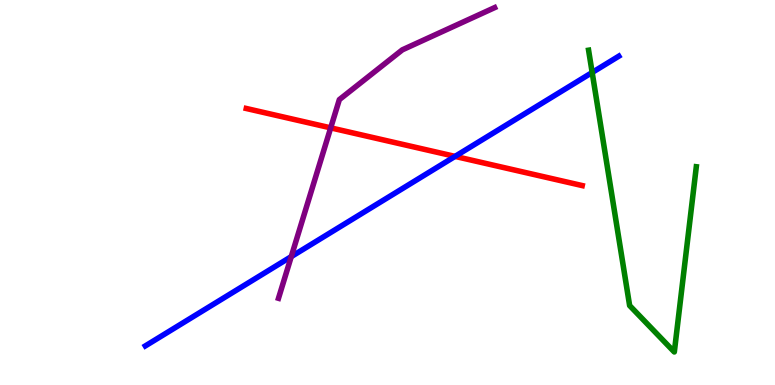[{'lines': ['blue', 'red'], 'intersections': [{'x': 5.87, 'y': 5.94}]}, {'lines': ['green', 'red'], 'intersections': []}, {'lines': ['purple', 'red'], 'intersections': [{'x': 4.27, 'y': 6.68}]}, {'lines': ['blue', 'green'], 'intersections': [{'x': 7.64, 'y': 8.12}]}, {'lines': ['blue', 'purple'], 'intersections': [{'x': 3.76, 'y': 3.33}]}, {'lines': ['green', 'purple'], 'intersections': []}]